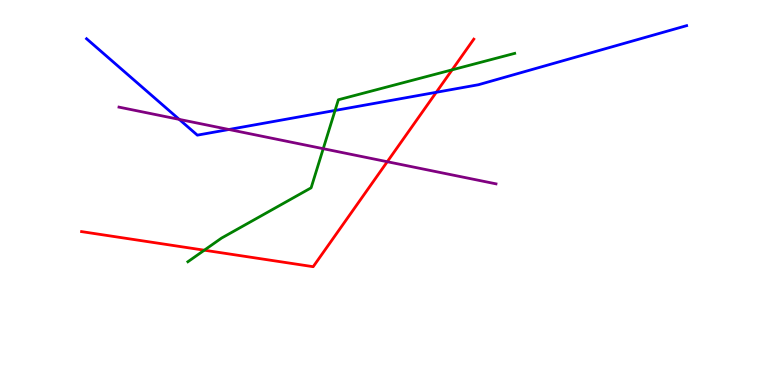[{'lines': ['blue', 'red'], 'intersections': [{'x': 5.63, 'y': 7.6}]}, {'lines': ['green', 'red'], 'intersections': [{'x': 2.64, 'y': 3.5}, {'x': 5.83, 'y': 8.19}]}, {'lines': ['purple', 'red'], 'intersections': [{'x': 5.0, 'y': 5.8}]}, {'lines': ['blue', 'green'], 'intersections': [{'x': 4.32, 'y': 7.13}]}, {'lines': ['blue', 'purple'], 'intersections': [{'x': 2.31, 'y': 6.9}, {'x': 2.95, 'y': 6.64}]}, {'lines': ['green', 'purple'], 'intersections': [{'x': 4.17, 'y': 6.14}]}]